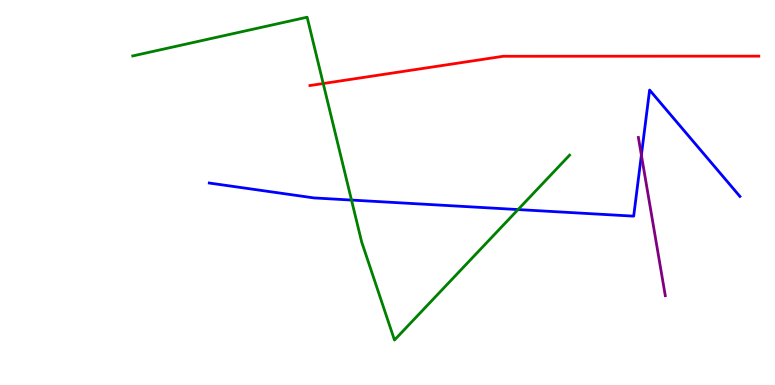[{'lines': ['blue', 'red'], 'intersections': []}, {'lines': ['green', 'red'], 'intersections': [{'x': 4.17, 'y': 7.83}]}, {'lines': ['purple', 'red'], 'intersections': []}, {'lines': ['blue', 'green'], 'intersections': [{'x': 4.54, 'y': 4.8}, {'x': 6.68, 'y': 4.56}]}, {'lines': ['blue', 'purple'], 'intersections': [{'x': 8.28, 'y': 5.97}]}, {'lines': ['green', 'purple'], 'intersections': []}]